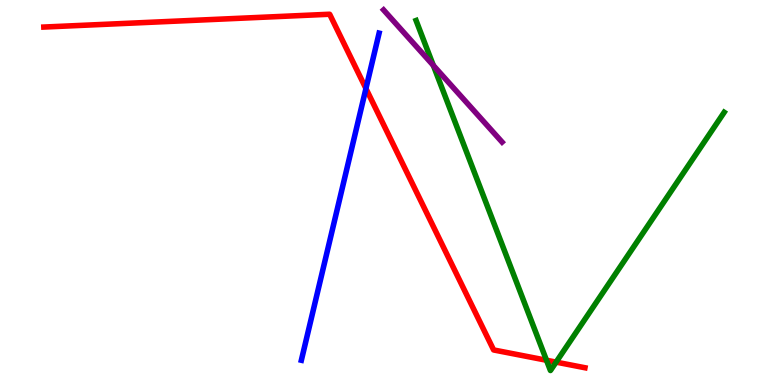[{'lines': ['blue', 'red'], 'intersections': [{'x': 4.72, 'y': 7.7}]}, {'lines': ['green', 'red'], 'intersections': [{'x': 7.05, 'y': 0.643}, {'x': 7.18, 'y': 0.594}]}, {'lines': ['purple', 'red'], 'intersections': []}, {'lines': ['blue', 'green'], 'intersections': []}, {'lines': ['blue', 'purple'], 'intersections': []}, {'lines': ['green', 'purple'], 'intersections': [{'x': 5.59, 'y': 8.3}]}]